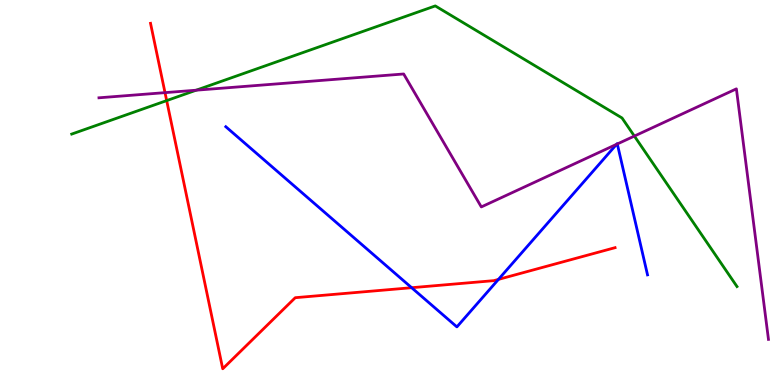[{'lines': ['blue', 'red'], 'intersections': [{'x': 5.31, 'y': 2.53}, {'x': 6.43, 'y': 2.74}]}, {'lines': ['green', 'red'], 'intersections': [{'x': 2.15, 'y': 7.39}]}, {'lines': ['purple', 'red'], 'intersections': [{'x': 2.13, 'y': 7.59}]}, {'lines': ['blue', 'green'], 'intersections': []}, {'lines': ['blue', 'purple'], 'intersections': [{'x': 7.96, 'y': 6.25}, {'x': 7.97, 'y': 6.26}]}, {'lines': ['green', 'purple'], 'intersections': [{'x': 2.53, 'y': 7.66}, {'x': 8.19, 'y': 6.47}]}]